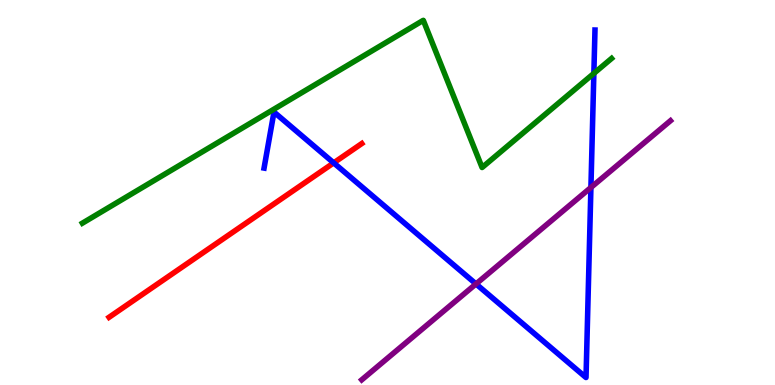[{'lines': ['blue', 'red'], 'intersections': [{'x': 4.31, 'y': 5.77}]}, {'lines': ['green', 'red'], 'intersections': []}, {'lines': ['purple', 'red'], 'intersections': []}, {'lines': ['blue', 'green'], 'intersections': [{'x': 7.66, 'y': 8.09}]}, {'lines': ['blue', 'purple'], 'intersections': [{'x': 6.14, 'y': 2.63}, {'x': 7.62, 'y': 5.13}]}, {'lines': ['green', 'purple'], 'intersections': []}]